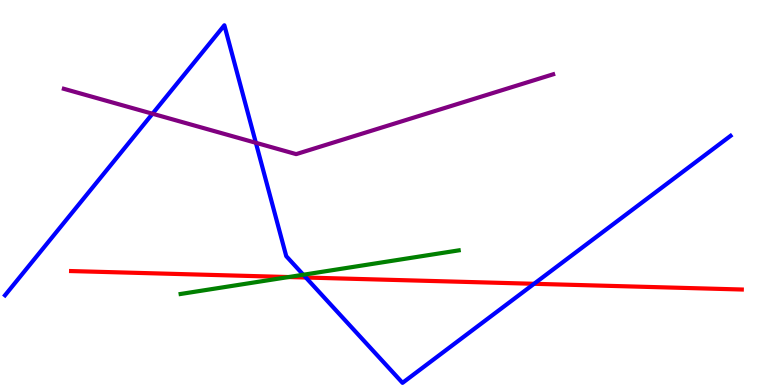[{'lines': ['blue', 'red'], 'intersections': [{'x': 3.95, 'y': 2.79}, {'x': 6.89, 'y': 2.63}]}, {'lines': ['green', 'red'], 'intersections': [{'x': 3.72, 'y': 2.8}]}, {'lines': ['purple', 'red'], 'intersections': []}, {'lines': ['blue', 'green'], 'intersections': [{'x': 3.91, 'y': 2.86}]}, {'lines': ['blue', 'purple'], 'intersections': [{'x': 1.97, 'y': 7.05}, {'x': 3.3, 'y': 6.29}]}, {'lines': ['green', 'purple'], 'intersections': []}]